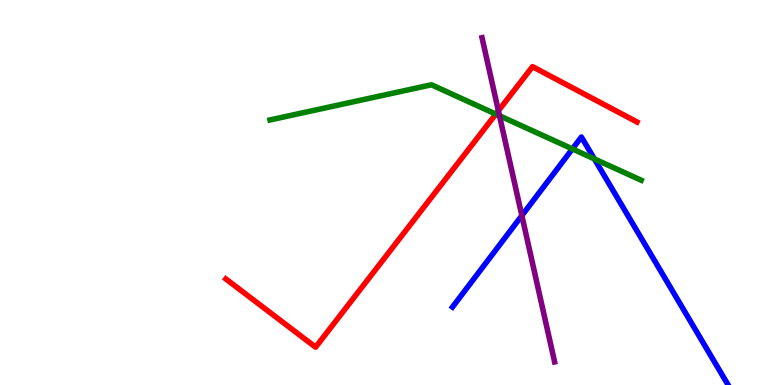[{'lines': ['blue', 'red'], 'intersections': []}, {'lines': ['green', 'red'], 'intersections': [{'x': 6.4, 'y': 7.04}]}, {'lines': ['purple', 'red'], 'intersections': [{'x': 6.43, 'y': 7.12}]}, {'lines': ['blue', 'green'], 'intersections': [{'x': 7.39, 'y': 6.13}, {'x': 7.67, 'y': 5.87}]}, {'lines': ['blue', 'purple'], 'intersections': [{'x': 6.73, 'y': 4.4}]}, {'lines': ['green', 'purple'], 'intersections': [{'x': 6.45, 'y': 6.99}]}]